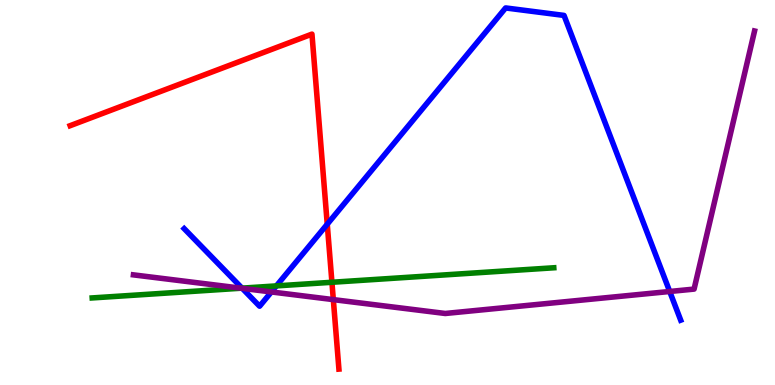[{'lines': ['blue', 'red'], 'intersections': [{'x': 4.22, 'y': 4.18}]}, {'lines': ['green', 'red'], 'intersections': [{'x': 4.28, 'y': 2.67}]}, {'lines': ['purple', 'red'], 'intersections': [{'x': 4.3, 'y': 2.22}]}, {'lines': ['blue', 'green'], 'intersections': [{'x': 3.12, 'y': 2.52}, {'x': 3.57, 'y': 2.57}]}, {'lines': ['blue', 'purple'], 'intersections': [{'x': 3.13, 'y': 2.51}, {'x': 3.5, 'y': 2.42}, {'x': 8.64, 'y': 2.43}]}, {'lines': ['green', 'purple'], 'intersections': [{'x': 3.11, 'y': 2.51}]}]